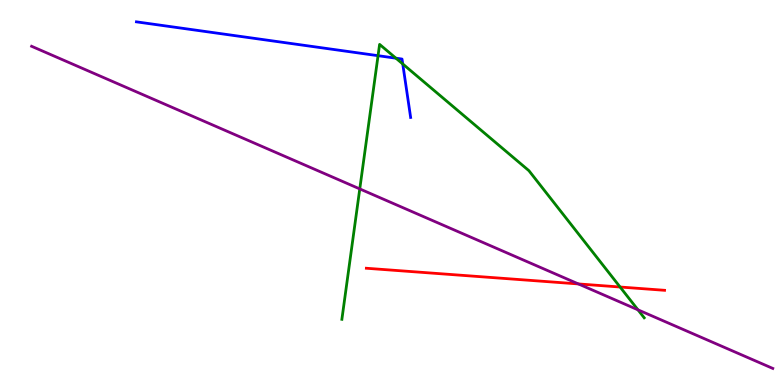[{'lines': ['blue', 'red'], 'intersections': []}, {'lines': ['green', 'red'], 'intersections': [{'x': 8.0, 'y': 2.55}]}, {'lines': ['purple', 'red'], 'intersections': [{'x': 7.46, 'y': 2.63}]}, {'lines': ['blue', 'green'], 'intersections': [{'x': 4.88, 'y': 8.55}, {'x': 5.11, 'y': 8.49}, {'x': 5.2, 'y': 8.34}]}, {'lines': ['blue', 'purple'], 'intersections': []}, {'lines': ['green', 'purple'], 'intersections': [{'x': 4.64, 'y': 5.09}, {'x': 8.23, 'y': 1.95}]}]